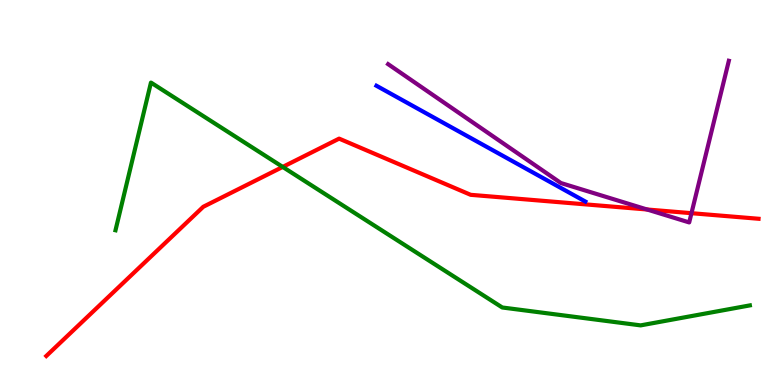[{'lines': ['blue', 'red'], 'intersections': []}, {'lines': ['green', 'red'], 'intersections': [{'x': 3.65, 'y': 5.66}]}, {'lines': ['purple', 'red'], 'intersections': [{'x': 8.35, 'y': 4.56}, {'x': 8.92, 'y': 4.46}]}, {'lines': ['blue', 'green'], 'intersections': []}, {'lines': ['blue', 'purple'], 'intersections': []}, {'lines': ['green', 'purple'], 'intersections': []}]